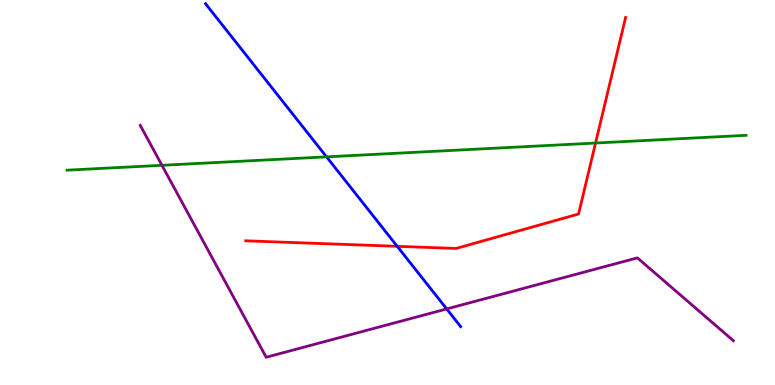[{'lines': ['blue', 'red'], 'intersections': [{'x': 5.13, 'y': 3.6}]}, {'lines': ['green', 'red'], 'intersections': [{'x': 7.68, 'y': 6.28}]}, {'lines': ['purple', 'red'], 'intersections': []}, {'lines': ['blue', 'green'], 'intersections': [{'x': 4.21, 'y': 5.93}]}, {'lines': ['blue', 'purple'], 'intersections': [{'x': 5.76, 'y': 1.98}]}, {'lines': ['green', 'purple'], 'intersections': [{'x': 2.09, 'y': 5.71}]}]